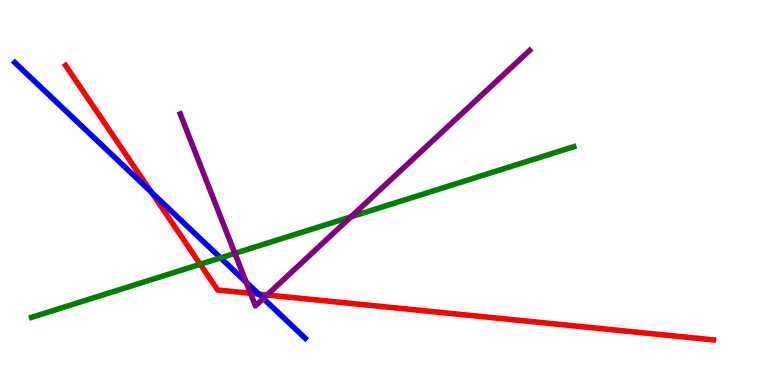[{'lines': ['blue', 'red'], 'intersections': [{'x': 1.95, 'y': 5.01}, {'x': 3.34, 'y': 2.36}]}, {'lines': ['green', 'red'], 'intersections': [{'x': 2.58, 'y': 3.14}]}, {'lines': ['purple', 'red'], 'intersections': [{'x': 3.23, 'y': 2.38}, {'x': 3.45, 'y': 2.34}]}, {'lines': ['blue', 'green'], 'intersections': [{'x': 2.85, 'y': 3.3}]}, {'lines': ['blue', 'purple'], 'intersections': [{'x': 3.18, 'y': 2.67}, {'x': 3.4, 'y': 2.25}]}, {'lines': ['green', 'purple'], 'intersections': [{'x': 3.03, 'y': 3.42}, {'x': 4.53, 'y': 4.37}]}]